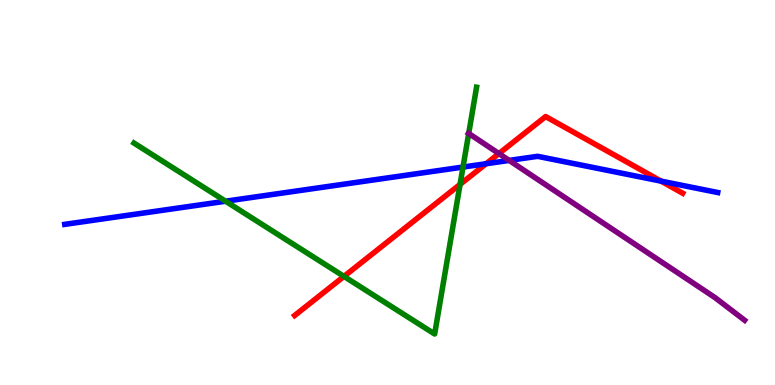[{'lines': ['blue', 'red'], 'intersections': [{'x': 6.27, 'y': 5.75}, {'x': 8.53, 'y': 5.3}]}, {'lines': ['green', 'red'], 'intersections': [{'x': 4.44, 'y': 2.82}, {'x': 5.94, 'y': 5.21}]}, {'lines': ['purple', 'red'], 'intersections': [{'x': 6.44, 'y': 6.01}]}, {'lines': ['blue', 'green'], 'intersections': [{'x': 2.91, 'y': 4.77}, {'x': 5.97, 'y': 5.66}]}, {'lines': ['blue', 'purple'], 'intersections': [{'x': 6.57, 'y': 5.83}]}, {'lines': ['green', 'purple'], 'intersections': [{'x': 6.05, 'y': 6.53}]}]